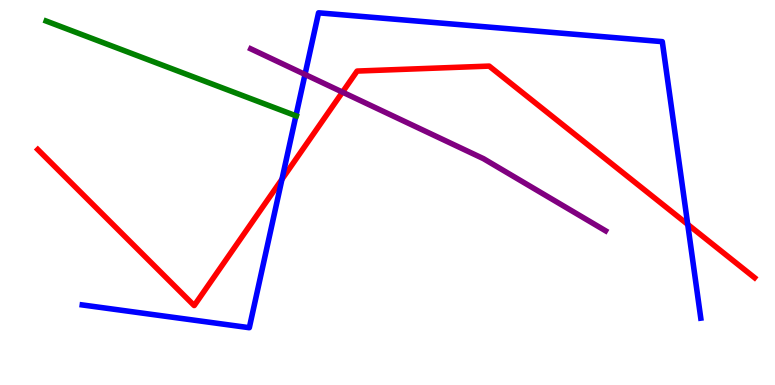[{'lines': ['blue', 'red'], 'intersections': [{'x': 3.64, 'y': 5.34}, {'x': 8.87, 'y': 4.17}]}, {'lines': ['green', 'red'], 'intersections': []}, {'lines': ['purple', 'red'], 'intersections': [{'x': 4.42, 'y': 7.61}]}, {'lines': ['blue', 'green'], 'intersections': [{'x': 3.82, 'y': 6.99}]}, {'lines': ['blue', 'purple'], 'intersections': [{'x': 3.94, 'y': 8.07}]}, {'lines': ['green', 'purple'], 'intersections': []}]